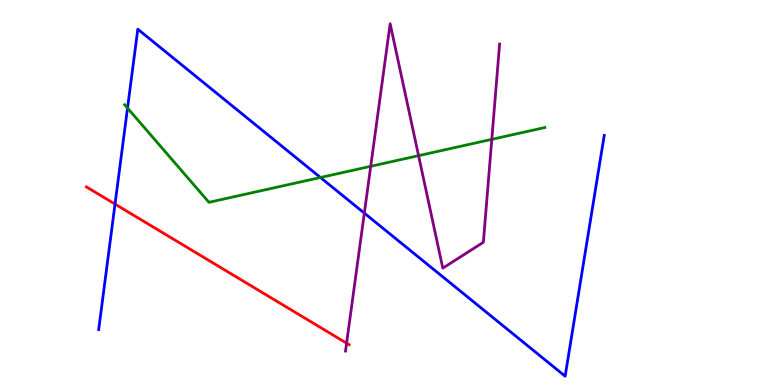[{'lines': ['blue', 'red'], 'intersections': [{'x': 1.48, 'y': 4.7}]}, {'lines': ['green', 'red'], 'intersections': []}, {'lines': ['purple', 'red'], 'intersections': [{'x': 4.47, 'y': 1.09}]}, {'lines': ['blue', 'green'], 'intersections': [{'x': 1.65, 'y': 7.19}, {'x': 4.13, 'y': 5.39}]}, {'lines': ['blue', 'purple'], 'intersections': [{'x': 4.7, 'y': 4.46}]}, {'lines': ['green', 'purple'], 'intersections': [{'x': 4.78, 'y': 5.68}, {'x': 5.4, 'y': 5.96}, {'x': 6.35, 'y': 6.38}]}]